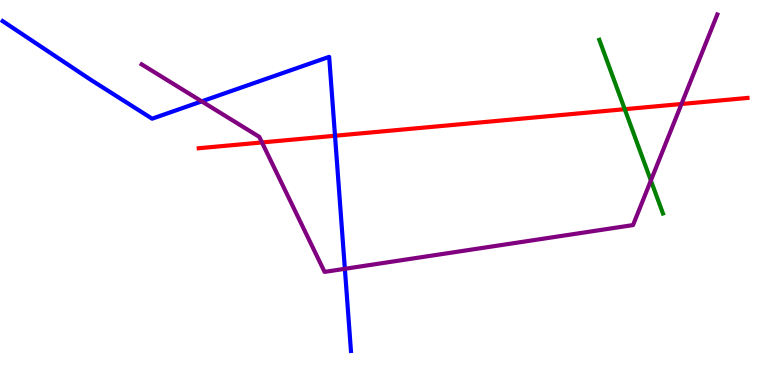[{'lines': ['blue', 'red'], 'intersections': [{'x': 4.32, 'y': 6.47}]}, {'lines': ['green', 'red'], 'intersections': [{'x': 8.06, 'y': 7.16}]}, {'lines': ['purple', 'red'], 'intersections': [{'x': 3.38, 'y': 6.3}, {'x': 8.79, 'y': 7.3}]}, {'lines': ['blue', 'green'], 'intersections': []}, {'lines': ['blue', 'purple'], 'intersections': [{'x': 2.6, 'y': 7.37}, {'x': 4.45, 'y': 3.02}]}, {'lines': ['green', 'purple'], 'intersections': [{'x': 8.4, 'y': 5.31}]}]